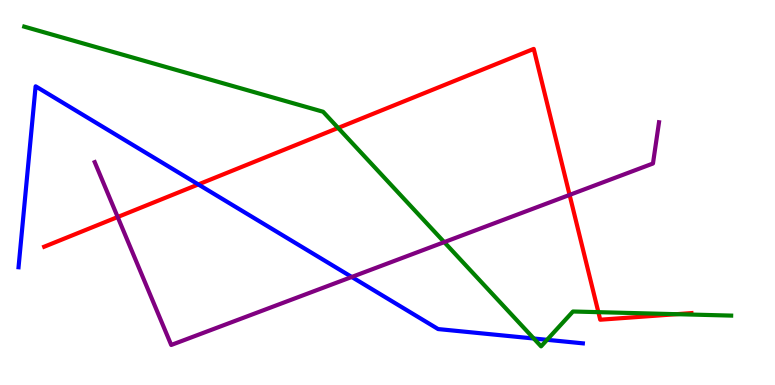[{'lines': ['blue', 'red'], 'intersections': [{'x': 2.56, 'y': 5.21}]}, {'lines': ['green', 'red'], 'intersections': [{'x': 4.36, 'y': 6.68}, {'x': 7.72, 'y': 1.89}, {'x': 8.73, 'y': 1.84}]}, {'lines': ['purple', 'red'], 'intersections': [{'x': 1.52, 'y': 4.36}, {'x': 7.35, 'y': 4.94}]}, {'lines': ['blue', 'green'], 'intersections': [{'x': 6.89, 'y': 1.21}, {'x': 7.06, 'y': 1.17}]}, {'lines': ['blue', 'purple'], 'intersections': [{'x': 4.54, 'y': 2.81}]}, {'lines': ['green', 'purple'], 'intersections': [{'x': 5.73, 'y': 3.71}]}]